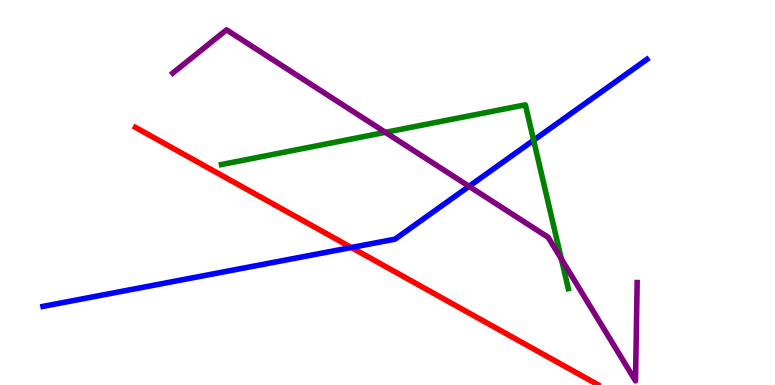[{'lines': ['blue', 'red'], 'intersections': [{'x': 4.53, 'y': 3.57}]}, {'lines': ['green', 'red'], 'intersections': []}, {'lines': ['purple', 'red'], 'intersections': []}, {'lines': ['blue', 'green'], 'intersections': [{'x': 6.89, 'y': 6.36}]}, {'lines': ['blue', 'purple'], 'intersections': [{'x': 6.05, 'y': 5.16}]}, {'lines': ['green', 'purple'], 'intersections': [{'x': 4.97, 'y': 6.56}, {'x': 7.24, 'y': 3.27}]}]